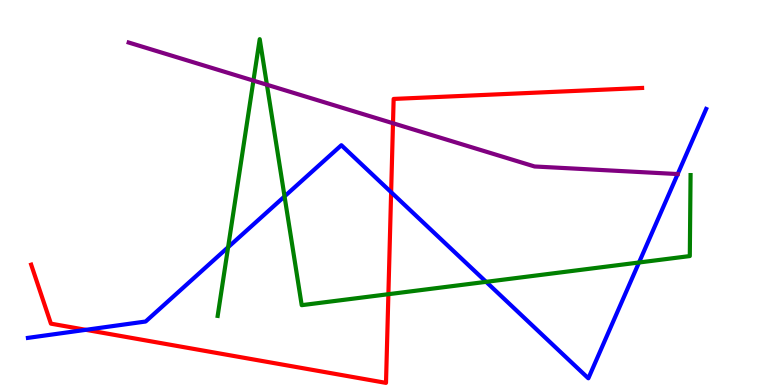[{'lines': ['blue', 'red'], 'intersections': [{'x': 1.11, 'y': 1.43}, {'x': 5.05, 'y': 5.01}]}, {'lines': ['green', 'red'], 'intersections': [{'x': 5.01, 'y': 2.36}]}, {'lines': ['purple', 'red'], 'intersections': [{'x': 5.07, 'y': 6.8}]}, {'lines': ['blue', 'green'], 'intersections': [{'x': 2.94, 'y': 3.58}, {'x': 3.67, 'y': 4.9}, {'x': 6.27, 'y': 2.68}, {'x': 8.25, 'y': 3.18}]}, {'lines': ['blue', 'purple'], 'intersections': []}, {'lines': ['green', 'purple'], 'intersections': [{'x': 3.27, 'y': 7.91}, {'x': 3.44, 'y': 7.8}]}]